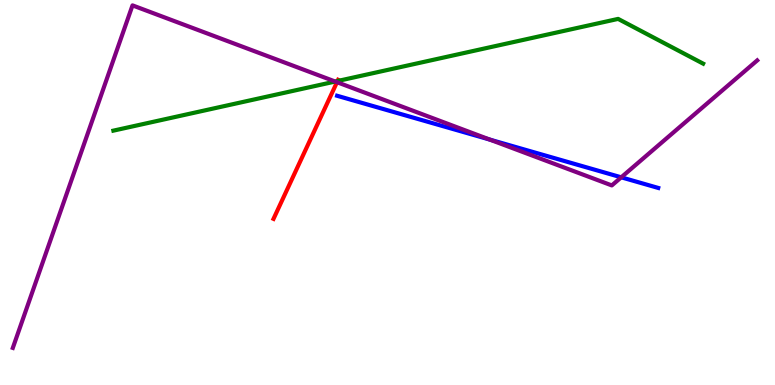[{'lines': ['blue', 'red'], 'intersections': []}, {'lines': ['green', 'red'], 'intersections': [{'x': 4.36, 'y': 7.9}]}, {'lines': ['purple', 'red'], 'intersections': [{'x': 4.35, 'y': 7.87}]}, {'lines': ['blue', 'green'], 'intersections': []}, {'lines': ['blue', 'purple'], 'intersections': [{'x': 6.32, 'y': 6.37}, {'x': 8.02, 'y': 5.39}]}, {'lines': ['green', 'purple'], 'intersections': [{'x': 4.33, 'y': 7.88}]}]